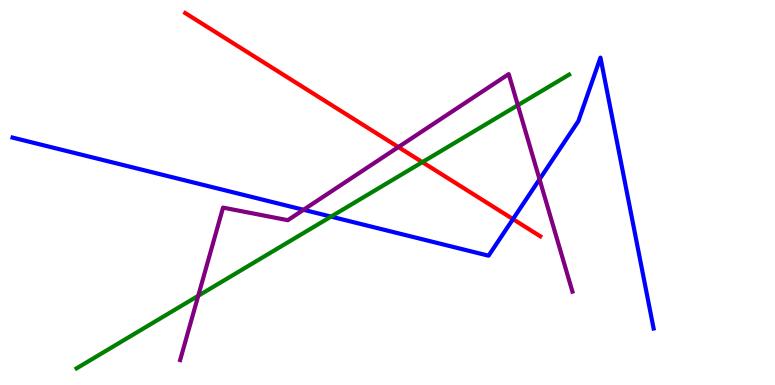[{'lines': ['blue', 'red'], 'intersections': [{'x': 6.62, 'y': 4.31}]}, {'lines': ['green', 'red'], 'intersections': [{'x': 5.45, 'y': 5.79}]}, {'lines': ['purple', 'red'], 'intersections': [{'x': 5.14, 'y': 6.18}]}, {'lines': ['blue', 'green'], 'intersections': [{'x': 4.27, 'y': 4.37}]}, {'lines': ['blue', 'purple'], 'intersections': [{'x': 3.92, 'y': 4.55}, {'x': 6.96, 'y': 5.34}]}, {'lines': ['green', 'purple'], 'intersections': [{'x': 2.56, 'y': 2.32}, {'x': 6.68, 'y': 7.27}]}]